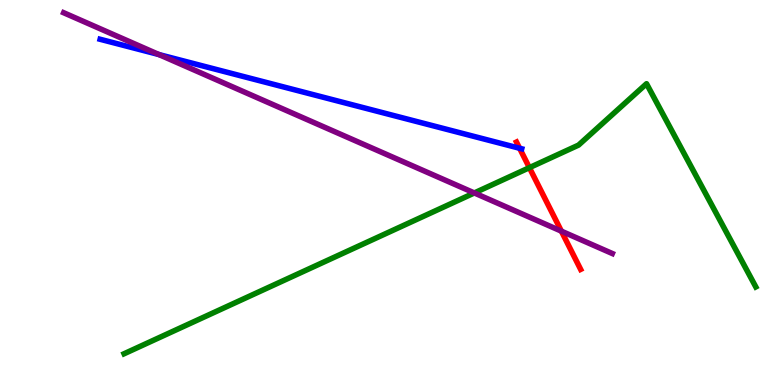[{'lines': ['blue', 'red'], 'intersections': [{'x': 6.7, 'y': 6.15}]}, {'lines': ['green', 'red'], 'intersections': [{'x': 6.83, 'y': 5.65}]}, {'lines': ['purple', 'red'], 'intersections': [{'x': 7.24, 'y': 4.0}]}, {'lines': ['blue', 'green'], 'intersections': []}, {'lines': ['blue', 'purple'], 'intersections': [{'x': 2.05, 'y': 8.58}]}, {'lines': ['green', 'purple'], 'intersections': [{'x': 6.12, 'y': 4.99}]}]